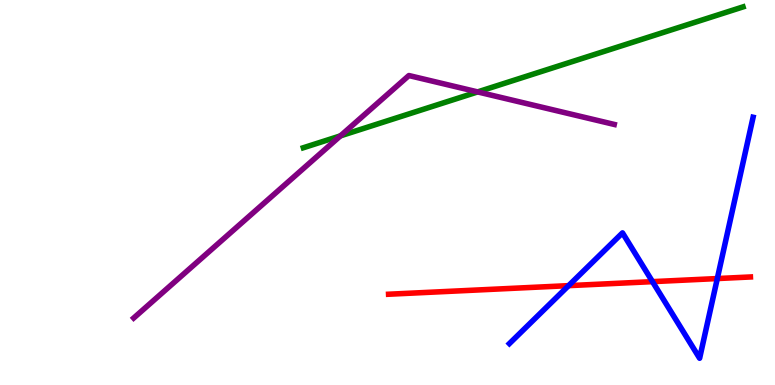[{'lines': ['blue', 'red'], 'intersections': [{'x': 7.34, 'y': 2.58}, {'x': 8.42, 'y': 2.68}, {'x': 9.26, 'y': 2.76}]}, {'lines': ['green', 'red'], 'intersections': []}, {'lines': ['purple', 'red'], 'intersections': []}, {'lines': ['blue', 'green'], 'intersections': []}, {'lines': ['blue', 'purple'], 'intersections': []}, {'lines': ['green', 'purple'], 'intersections': [{'x': 4.39, 'y': 6.47}, {'x': 6.16, 'y': 7.61}]}]